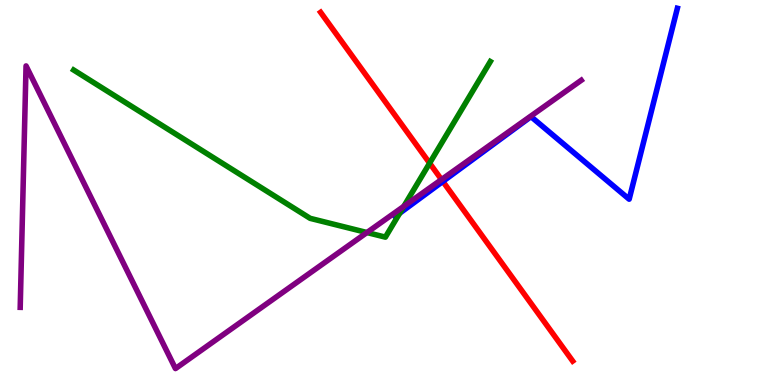[{'lines': ['blue', 'red'], 'intersections': [{'x': 5.71, 'y': 5.29}]}, {'lines': ['green', 'red'], 'intersections': [{'x': 5.54, 'y': 5.76}]}, {'lines': ['purple', 'red'], 'intersections': [{'x': 5.7, 'y': 5.34}]}, {'lines': ['blue', 'green'], 'intersections': [{'x': 5.16, 'y': 4.46}]}, {'lines': ['blue', 'purple'], 'intersections': []}, {'lines': ['green', 'purple'], 'intersections': [{'x': 4.73, 'y': 3.96}, {'x': 5.21, 'y': 4.64}]}]